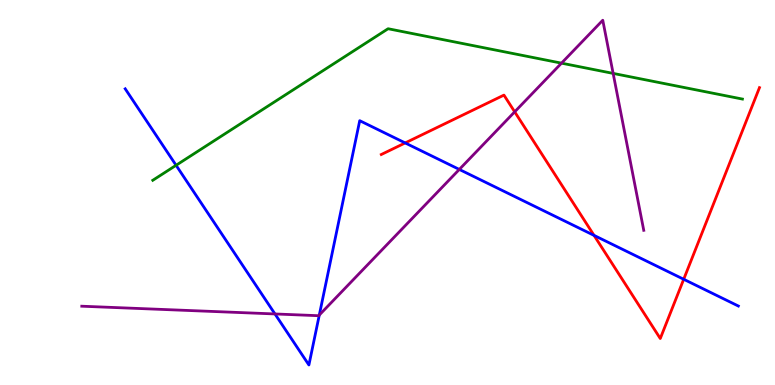[{'lines': ['blue', 'red'], 'intersections': [{'x': 5.23, 'y': 6.29}, {'x': 7.67, 'y': 3.89}, {'x': 8.82, 'y': 2.75}]}, {'lines': ['green', 'red'], 'intersections': []}, {'lines': ['purple', 'red'], 'intersections': [{'x': 6.64, 'y': 7.1}]}, {'lines': ['blue', 'green'], 'intersections': [{'x': 2.27, 'y': 5.71}]}, {'lines': ['blue', 'purple'], 'intersections': [{'x': 3.55, 'y': 1.85}, {'x': 4.12, 'y': 1.82}, {'x': 5.93, 'y': 5.6}]}, {'lines': ['green', 'purple'], 'intersections': [{'x': 7.25, 'y': 8.36}, {'x': 7.91, 'y': 8.09}]}]